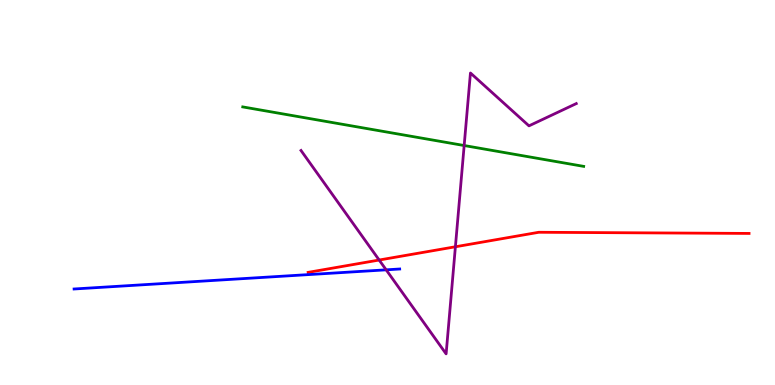[{'lines': ['blue', 'red'], 'intersections': []}, {'lines': ['green', 'red'], 'intersections': []}, {'lines': ['purple', 'red'], 'intersections': [{'x': 4.89, 'y': 3.25}, {'x': 5.88, 'y': 3.59}]}, {'lines': ['blue', 'green'], 'intersections': []}, {'lines': ['blue', 'purple'], 'intersections': [{'x': 4.98, 'y': 2.99}]}, {'lines': ['green', 'purple'], 'intersections': [{'x': 5.99, 'y': 6.22}]}]